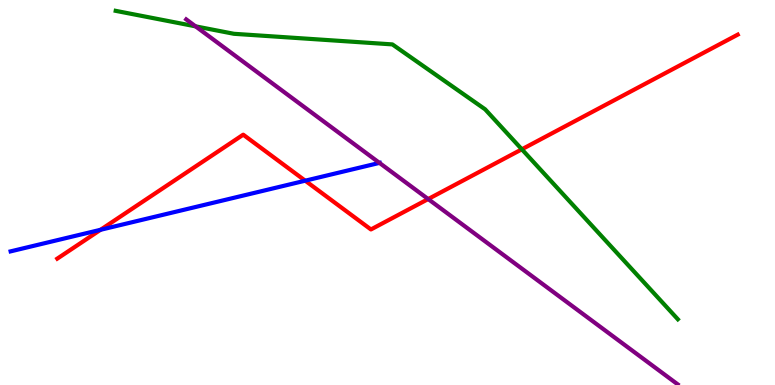[{'lines': ['blue', 'red'], 'intersections': [{'x': 1.3, 'y': 4.03}, {'x': 3.94, 'y': 5.31}]}, {'lines': ['green', 'red'], 'intersections': [{'x': 6.73, 'y': 6.12}]}, {'lines': ['purple', 'red'], 'intersections': [{'x': 5.52, 'y': 4.83}]}, {'lines': ['blue', 'green'], 'intersections': []}, {'lines': ['blue', 'purple'], 'intersections': [{'x': 4.9, 'y': 5.77}]}, {'lines': ['green', 'purple'], 'intersections': [{'x': 2.52, 'y': 9.32}]}]